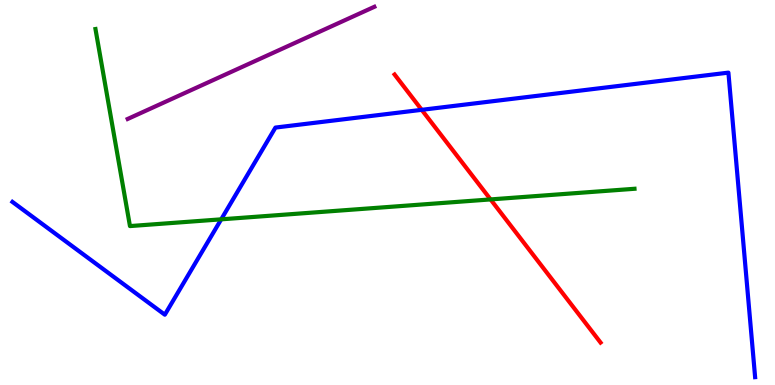[{'lines': ['blue', 'red'], 'intersections': [{'x': 5.44, 'y': 7.15}]}, {'lines': ['green', 'red'], 'intersections': [{'x': 6.33, 'y': 4.82}]}, {'lines': ['purple', 'red'], 'intersections': []}, {'lines': ['blue', 'green'], 'intersections': [{'x': 2.85, 'y': 4.3}]}, {'lines': ['blue', 'purple'], 'intersections': []}, {'lines': ['green', 'purple'], 'intersections': []}]